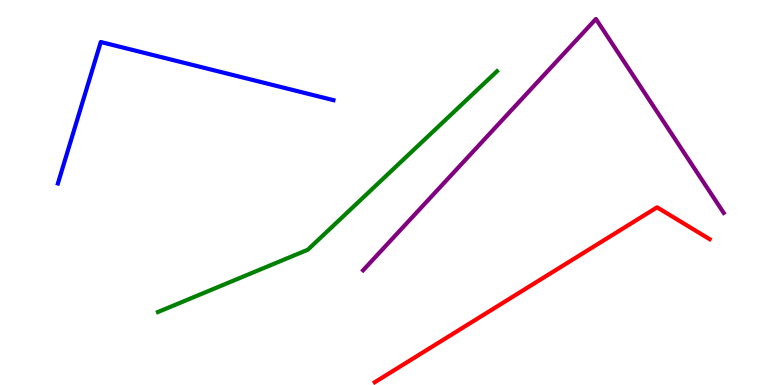[{'lines': ['blue', 'red'], 'intersections': []}, {'lines': ['green', 'red'], 'intersections': []}, {'lines': ['purple', 'red'], 'intersections': []}, {'lines': ['blue', 'green'], 'intersections': []}, {'lines': ['blue', 'purple'], 'intersections': []}, {'lines': ['green', 'purple'], 'intersections': []}]